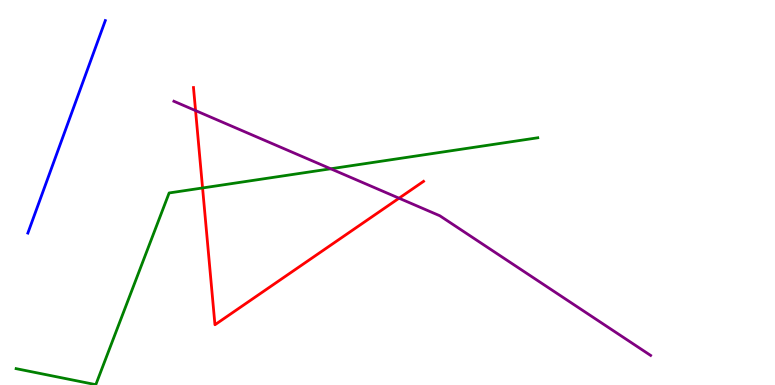[{'lines': ['blue', 'red'], 'intersections': []}, {'lines': ['green', 'red'], 'intersections': [{'x': 2.61, 'y': 5.12}]}, {'lines': ['purple', 'red'], 'intersections': [{'x': 2.52, 'y': 7.13}, {'x': 5.15, 'y': 4.85}]}, {'lines': ['blue', 'green'], 'intersections': []}, {'lines': ['blue', 'purple'], 'intersections': []}, {'lines': ['green', 'purple'], 'intersections': [{'x': 4.27, 'y': 5.62}]}]